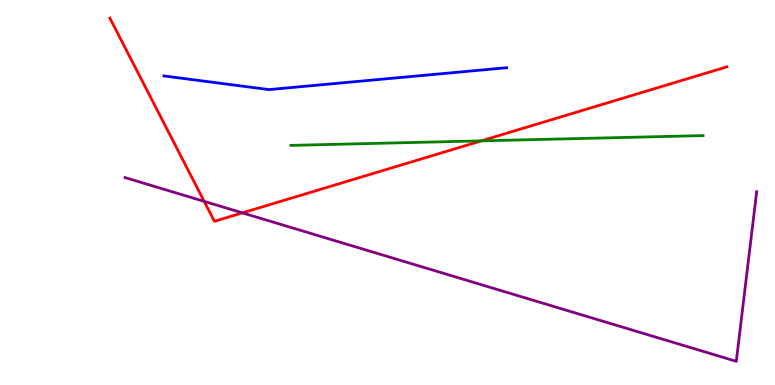[{'lines': ['blue', 'red'], 'intersections': []}, {'lines': ['green', 'red'], 'intersections': [{'x': 6.21, 'y': 6.34}]}, {'lines': ['purple', 'red'], 'intersections': [{'x': 2.63, 'y': 4.77}, {'x': 3.13, 'y': 4.47}]}, {'lines': ['blue', 'green'], 'intersections': []}, {'lines': ['blue', 'purple'], 'intersections': []}, {'lines': ['green', 'purple'], 'intersections': []}]